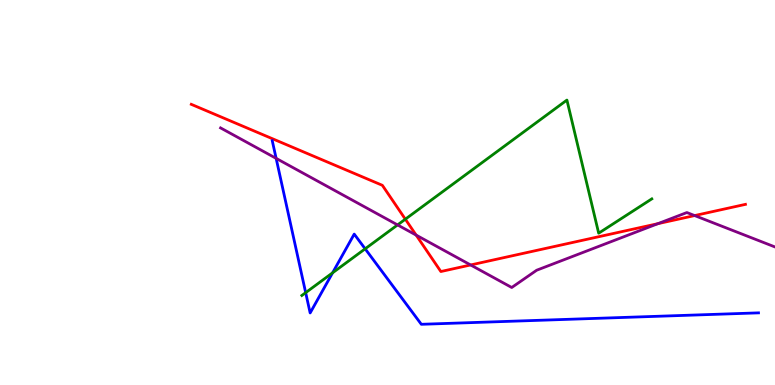[{'lines': ['blue', 'red'], 'intersections': []}, {'lines': ['green', 'red'], 'intersections': [{'x': 5.23, 'y': 4.31}]}, {'lines': ['purple', 'red'], 'intersections': [{'x': 5.37, 'y': 3.89}, {'x': 6.07, 'y': 3.12}, {'x': 8.49, 'y': 4.19}, {'x': 8.96, 'y': 4.4}]}, {'lines': ['blue', 'green'], 'intersections': [{'x': 3.94, 'y': 2.4}, {'x': 4.29, 'y': 2.91}, {'x': 4.71, 'y': 3.54}]}, {'lines': ['blue', 'purple'], 'intersections': [{'x': 3.56, 'y': 5.89}]}, {'lines': ['green', 'purple'], 'intersections': [{'x': 5.13, 'y': 4.16}]}]